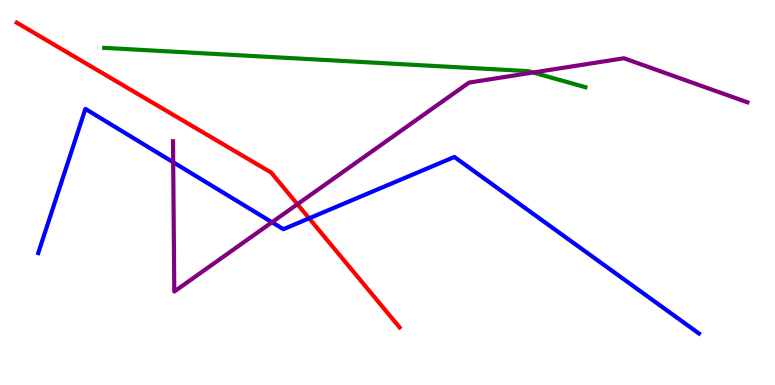[{'lines': ['blue', 'red'], 'intersections': [{'x': 3.99, 'y': 4.33}]}, {'lines': ['green', 'red'], 'intersections': []}, {'lines': ['purple', 'red'], 'intersections': [{'x': 3.84, 'y': 4.7}]}, {'lines': ['blue', 'green'], 'intersections': []}, {'lines': ['blue', 'purple'], 'intersections': [{'x': 2.23, 'y': 5.79}, {'x': 3.51, 'y': 4.23}]}, {'lines': ['green', 'purple'], 'intersections': [{'x': 6.88, 'y': 8.12}]}]